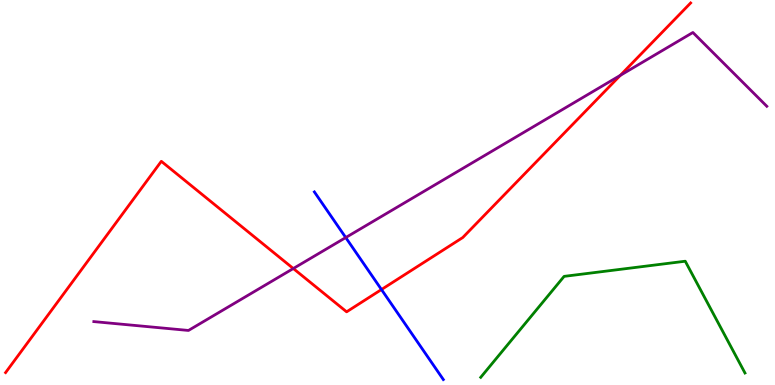[{'lines': ['blue', 'red'], 'intersections': [{'x': 4.92, 'y': 2.48}]}, {'lines': ['green', 'red'], 'intersections': []}, {'lines': ['purple', 'red'], 'intersections': [{'x': 3.78, 'y': 3.03}, {'x': 8.0, 'y': 8.04}]}, {'lines': ['blue', 'green'], 'intersections': []}, {'lines': ['blue', 'purple'], 'intersections': [{'x': 4.46, 'y': 3.83}]}, {'lines': ['green', 'purple'], 'intersections': []}]